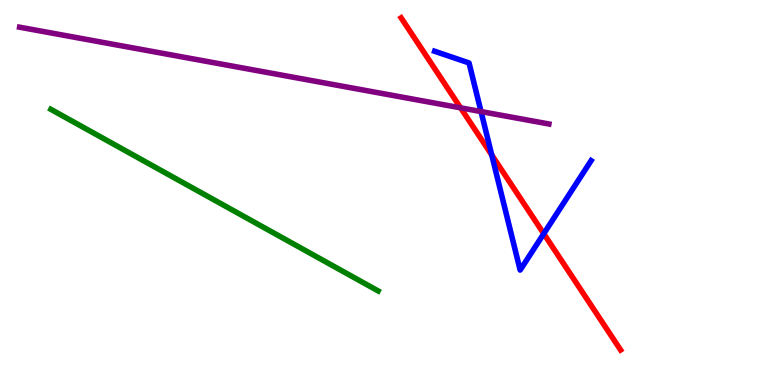[{'lines': ['blue', 'red'], 'intersections': [{'x': 6.35, 'y': 5.97}, {'x': 7.02, 'y': 3.93}]}, {'lines': ['green', 'red'], 'intersections': []}, {'lines': ['purple', 'red'], 'intersections': [{'x': 5.94, 'y': 7.2}]}, {'lines': ['blue', 'green'], 'intersections': []}, {'lines': ['blue', 'purple'], 'intersections': [{'x': 6.21, 'y': 7.1}]}, {'lines': ['green', 'purple'], 'intersections': []}]